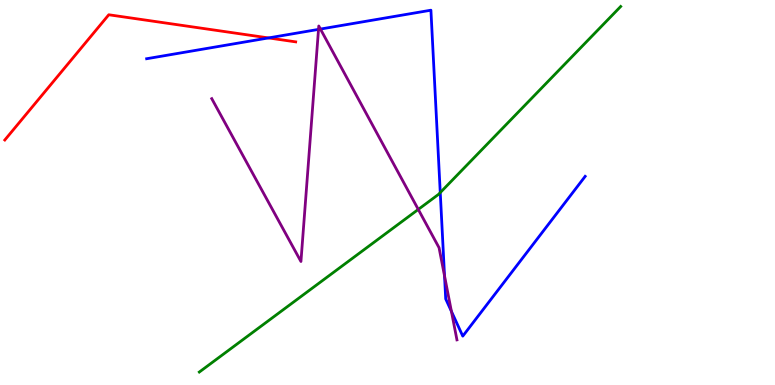[{'lines': ['blue', 'red'], 'intersections': [{'x': 3.46, 'y': 9.01}]}, {'lines': ['green', 'red'], 'intersections': []}, {'lines': ['purple', 'red'], 'intersections': []}, {'lines': ['blue', 'green'], 'intersections': [{'x': 5.68, 'y': 5.0}]}, {'lines': ['blue', 'purple'], 'intersections': [{'x': 4.11, 'y': 9.24}, {'x': 4.13, 'y': 9.25}, {'x': 5.74, 'y': 2.83}, {'x': 5.82, 'y': 1.91}]}, {'lines': ['green', 'purple'], 'intersections': [{'x': 5.4, 'y': 4.56}]}]